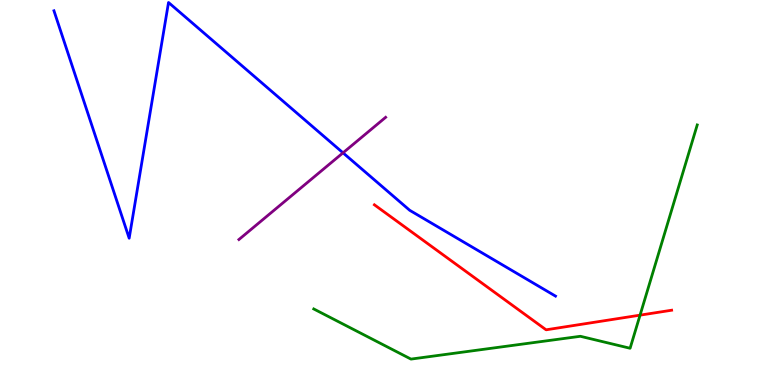[{'lines': ['blue', 'red'], 'intersections': []}, {'lines': ['green', 'red'], 'intersections': [{'x': 8.26, 'y': 1.81}]}, {'lines': ['purple', 'red'], 'intersections': []}, {'lines': ['blue', 'green'], 'intersections': []}, {'lines': ['blue', 'purple'], 'intersections': [{'x': 4.43, 'y': 6.03}]}, {'lines': ['green', 'purple'], 'intersections': []}]